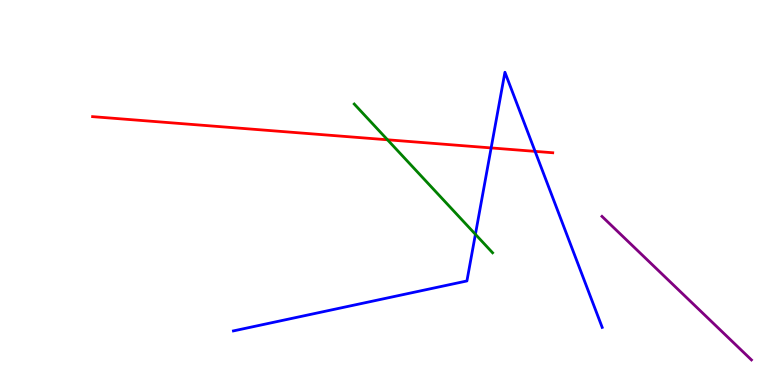[{'lines': ['blue', 'red'], 'intersections': [{'x': 6.34, 'y': 6.16}, {'x': 6.9, 'y': 6.07}]}, {'lines': ['green', 'red'], 'intersections': [{'x': 5.0, 'y': 6.37}]}, {'lines': ['purple', 'red'], 'intersections': []}, {'lines': ['blue', 'green'], 'intersections': [{'x': 6.13, 'y': 3.91}]}, {'lines': ['blue', 'purple'], 'intersections': []}, {'lines': ['green', 'purple'], 'intersections': []}]